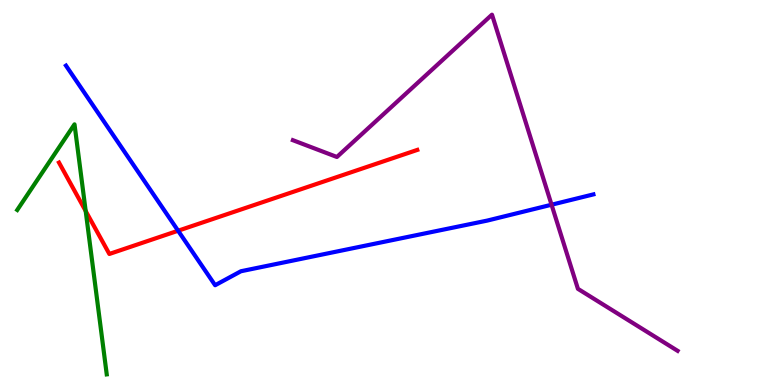[{'lines': ['blue', 'red'], 'intersections': [{'x': 2.3, 'y': 4.01}]}, {'lines': ['green', 'red'], 'intersections': [{'x': 1.11, 'y': 4.52}]}, {'lines': ['purple', 'red'], 'intersections': []}, {'lines': ['blue', 'green'], 'intersections': []}, {'lines': ['blue', 'purple'], 'intersections': [{'x': 7.12, 'y': 4.68}]}, {'lines': ['green', 'purple'], 'intersections': []}]